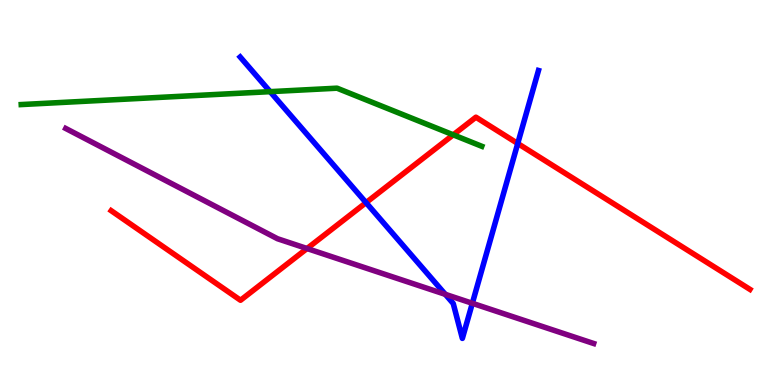[{'lines': ['blue', 'red'], 'intersections': [{'x': 4.72, 'y': 4.74}, {'x': 6.68, 'y': 6.27}]}, {'lines': ['green', 'red'], 'intersections': [{'x': 5.85, 'y': 6.5}]}, {'lines': ['purple', 'red'], 'intersections': [{'x': 3.96, 'y': 3.54}]}, {'lines': ['blue', 'green'], 'intersections': [{'x': 3.49, 'y': 7.62}]}, {'lines': ['blue', 'purple'], 'intersections': [{'x': 5.75, 'y': 2.35}, {'x': 6.09, 'y': 2.12}]}, {'lines': ['green', 'purple'], 'intersections': []}]